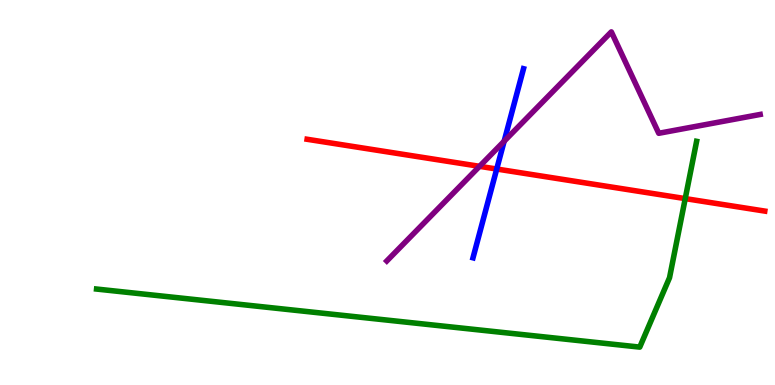[{'lines': ['blue', 'red'], 'intersections': [{'x': 6.41, 'y': 5.61}]}, {'lines': ['green', 'red'], 'intersections': [{'x': 8.84, 'y': 4.84}]}, {'lines': ['purple', 'red'], 'intersections': [{'x': 6.19, 'y': 5.68}]}, {'lines': ['blue', 'green'], 'intersections': []}, {'lines': ['blue', 'purple'], 'intersections': [{'x': 6.51, 'y': 6.33}]}, {'lines': ['green', 'purple'], 'intersections': []}]